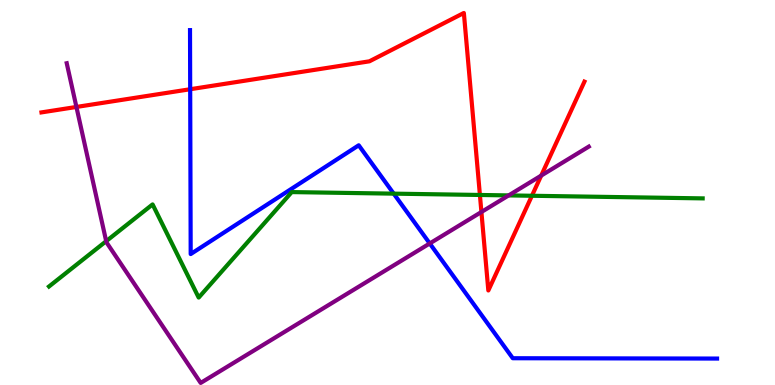[{'lines': ['blue', 'red'], 'intersections': [{'x': 2.45, 'y': 7.68}]}, {'lines': ['green', 'red'], 'intersections': [{'x': 6.19, 'y': 4.94}, {'x': 6.86, 'y': 4.92}]}, {'lines': ['purple', 'red'], 'intersections': [{'x': 0.986, 'y': 7.22}, {'x': 6.21, 'y': 4.49}, {'x': 6.98, 'y': 5.44}]}, {'lines': ['blue', 'green'], 'intersections': [{'x': 5.08, 'y': 4.97}]}, {'lines': ['blue', 'purple'], 'intersections': [{'x': 5.55, 'y': 3.68}]}, {'lines': ['green', 'purple'], 'intersections': [{'x': 1.37, 'y': 3.74}, {'x': 6.56, 'y': 4.92}]}]